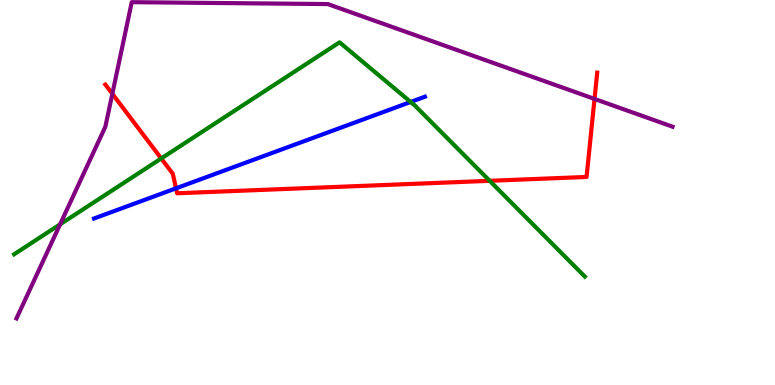[{'lines': ['blue', 'red'], 'intersections': [{'x': 2.27, 'y': 5.11}]}, {'lines': ['green', 'red'], 'intersections': [{'x': 2.08, 'y': 5.88}, {'x': 6.32, 'y': 5.3}]}, {'lines': ['purple', 'red'], 'intersections': [{'x': 1.45, 'y': 7.56}, {'x': 7.67, 'y': 7.43}]}, {'lines': ['blue', 'green'], 'intersections': [{'x': 5.3, 'y': 7.35}]}, {'lines': ['blue', 'purple'], 'intersections': []}, {'lines': ['green', 'purple'], 'intersections': [{'x': 0.776, 'y': 4.17}]}]